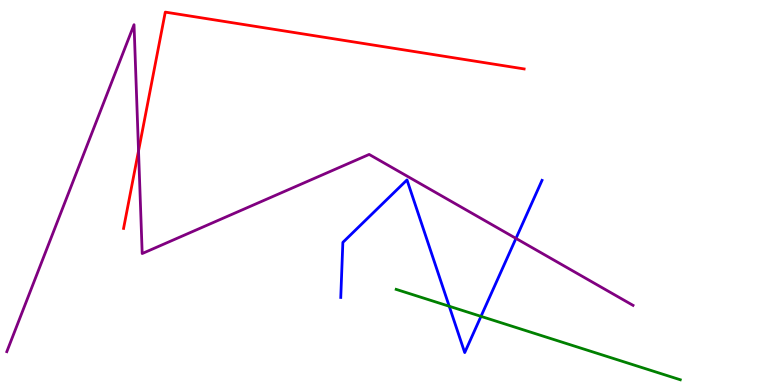[{'lines': ['blue', 'red'], 'intersections': []}, {'lines': ['green', 'red'], 'intersections': []}, {'lines': ['purple', 'red'], 'intersections': [{'x': 1.79, 'y': 6.08}]}, {'lines': ['blue', 'green'], 'intersections': [{'x': 5.8, 'y': 2.05}, {'x': 6.21, 'y': 1.78}]}, {'lines': ['blue', 'purple'], 'intersections': [{'x': 6.66, 'y': 3.81}]}, {'lines': ['green', 'purple'], 'intersections': []}]